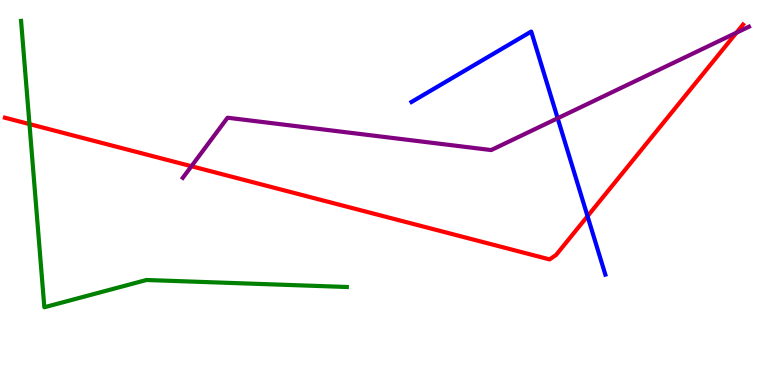[{'lines': ['blue', 'red'], 'intersections': [{'x': 7.58, 'y': 4.38}]}, {'lines': ['green', 'red'], 'intersections': [{'x': 0.38, 'y': 6.78}]}, {'lines': ['purple', 'red'], 'intersections': [{'x': 2.47, 'y': 5.68}, {'x': 9.5, 'y': 9.15}]}, {'lines': ['blue', 'green'], 'intersections': []}, {'lines': ['blue', 'purple'], 'intersections': [{'x': 7.2, 'y': 6.93}]}, {'lines': ['green', 'purple'], 'intersections': []}]